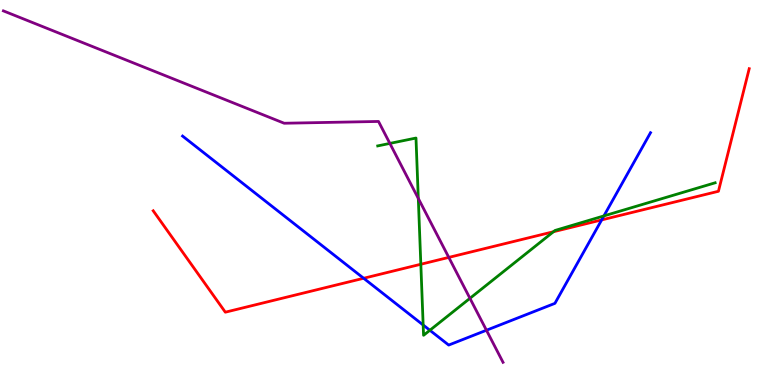[{'lines': ['blue', 'red'], 'intersections': [{'x': 4.69, 'y': 2.77}, {'x': 7.76, 'y': 4.29}]}, {'lines': ['green', 'red'], 'intersections': [{'x': 5.43, 'y': 3.14}, {'x': 7.14, 'y': 3.98}]}, {'lines': ['purple', 'red'], 'intersections': [{'x': 5.79, 'y': 3.31}]}, {'lines': ['blue', 'green'], 'intersections': [{'x': 5.46, 'y': 1.56}, {'x': 5.55, 'y': 1.42}, {'x': 7.79, 'y': 4.39}]}, {'lines': ['blue', 'purple'], 'intersections': [{'x': 6.28, 'y': 1.42}]}, {'lines': ['green', 'purple'], 'intersections': [{'x': 5.03, 'y': 6.27}, {'x': 5.4, 'y': 4.85}, {'x': 6.06, 'y': 2.25}]}]